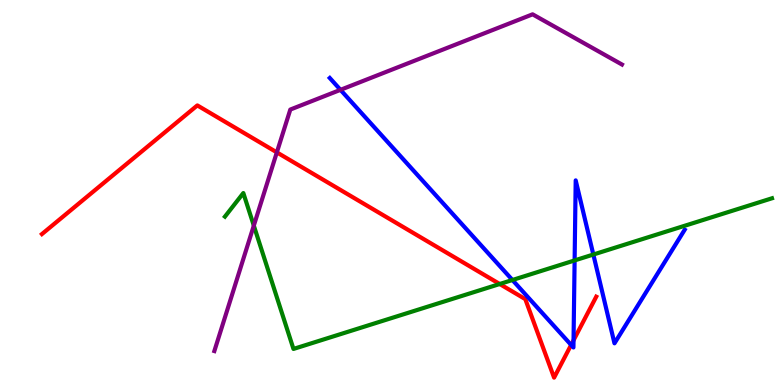[{'lines': ['blue', 'red'], 'intersections': [{'x': 7.37, 'y': 1.04}, {'x': 7.4, 'y': 1.16}]}, {'lines': ['green', 'red'], 'intersections': [{'x': 6.45, 'y': 2.62}]}, {'lines': ['purple', 'red'], 'intersections': [{'x': 3.57, 'y': 6.04}]}, {'lines': ['blue', 'green'], 'intersections': [{'x': 6.61, 'y': 2.73}, {'x': 7.41, 'y': 3.24}, {'x': 7.66, 'y': 3.39}]}, {'lines': ['blue', 'purple'], 'intersections': [{'x': 4.39, 'y': 7.67}]}, {'lines': ['green', 'purple'], 'intersections': [{'x': 3.27, 'y': 4.14}]}]